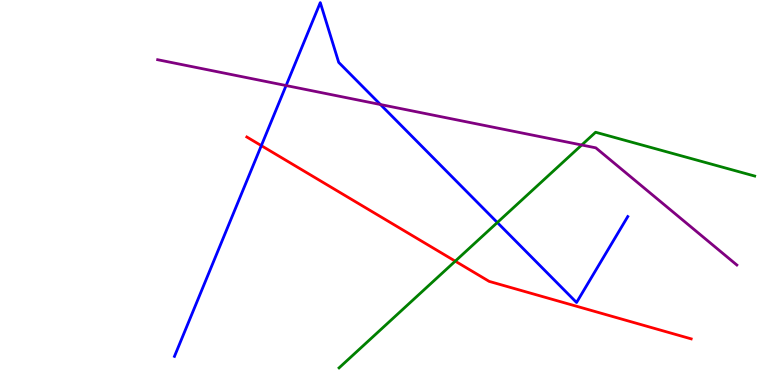[{'lines': ['blue', 'red'], 'intersections': [{'x': 3.37, 'y': 6.22}]}, {'lines': ['green', 'red'], 'intersections': [{'x': 5.87, 'y': 3.22}]}, {'lines': ['purple', 'red'], 'intersections': []}, {'lines': ['blue', 'green'], 'intersections': [{'x': 6.42, 'y': 4.22}]}, {'lines': ['blue', 'purple'], 'intersections': [{'x': 3.69, 'y': 7.78}, {'x': 4.91, 'y': 7.29}]}, {'lines': ['green', 'purple'], 'intersections': [{'x': 7.51, 'y': 6.23}]}]